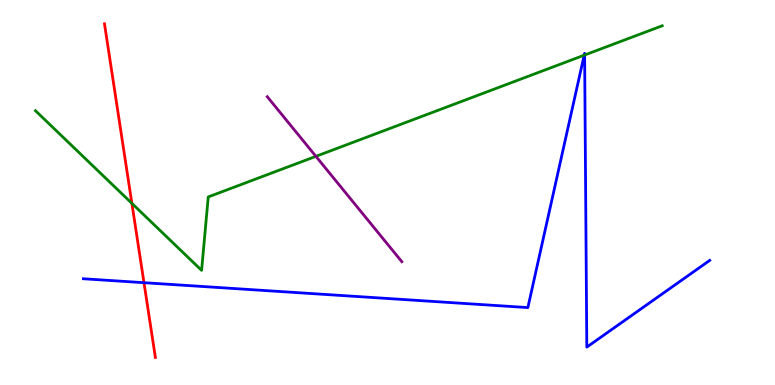[{'lines': ['blue', 'red'], 'intersections': [{'x': 1.86, 'y': 2.66}]}, {'lines': ['green', 'red'], 'intersections': [{'x': 1.7, 'y': 4.72}]}, {'lines': ['purple', 'red'], 'intersections': []}, {'lines': ['blue', 'green'], 'intersections': [{'x': 7.54, 'y': 8.57}, {'x': 7.54, 'y': 8.57}]}, {'lines': ['blue', 'purple'], 'intersections': []}, {'lines': ['green', 'purple'], 'intersections': [{'x': 4.08, 'y': 5.94}]}]